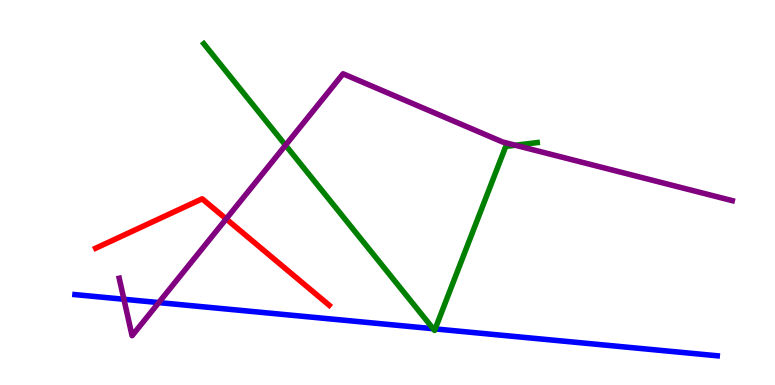[{'lines': ['blue', 'red'], 'intersections': []}, {'lines': ['green', 'red'], 'intersections': []}, {'lines': ['purple', 'red'], 'intersections': [{'x': 2.92, 'y': 4.31}]}, {'lines': ['blue', 'green'], 'intersections': [{'x': 5.59, 'y': 1.46}, {'x': 5.62, 'y': 1.46}]}, {'lines': ['blue', 'purple'], 'intersections': [{'x': 1.6, 'y': 2.23}, {'x': 2.05, 'y': 2.14}]}, {'lines': ['green', 'purple'], 'intersections': [{'x': 3.68, 'y': 6.23}, {'x': 6.65, 'y': 6.23}]}]